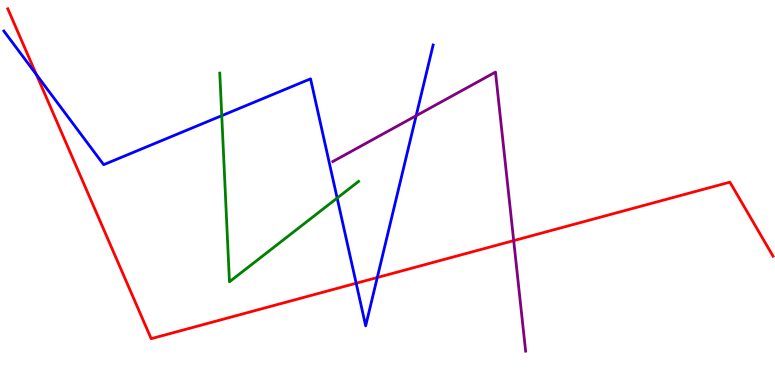[{'lines': ['blue', 'red'], 'intersections': [{'x': 0.469, 'y': 8.06}, {'x': 4.6, 'y': 2.64}, {'x': 4.87, 'y': 2.79}]}, {'lines': ['green', 'red'], 'intersections': []}, {'lines': ['purple', 'red'], 'intersections': [{'x': 6.63, 'y': 3.75}]}, {'lines': ['blue', 'green'], 'intersections': [{'x': 2.86, 'y': 7.0}, {'x': 4.35, 'y': 4.86}]}, {'lines': ['blue', 'purple'], 'intersections': [{'x': 5.37, 'y': 6.99}]}, {'lines': ['green', 'purple'], 'intersections': []}]